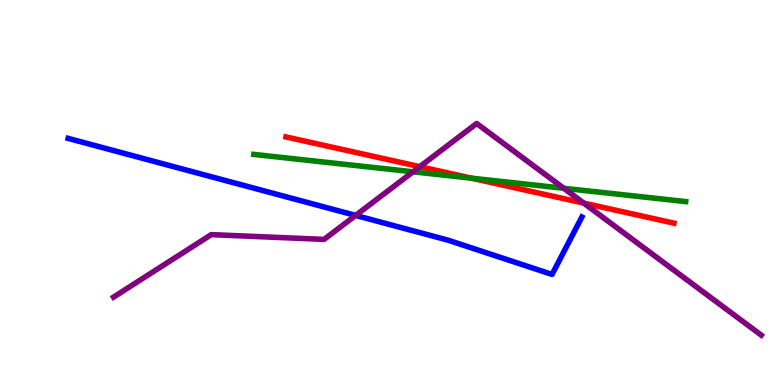[{'lines': ['blue', 'red'], 'intersections': []}, {'lines': ['green', 'red'], 'intersections': [{'x': 6.09, 'y': 5.37}]}, {'lines': ['purple', 'red'], 'intersections': [{'x': 5.42, 'y': 5.67}, {'x': 7.53, 'y': 4.72}]}, {'lines': ['blue', 'green'], 'intersections': []}, {'lines': ['blue', 'purple'], 'intersections': [{'x': 4.59, 'y': 4.4}]}, {'lines': ['green', 'purple'], 'intersections': [{'x': 5.33, 'y': 5.54}, {'x': 7.27, 'y': 5.11}]}]